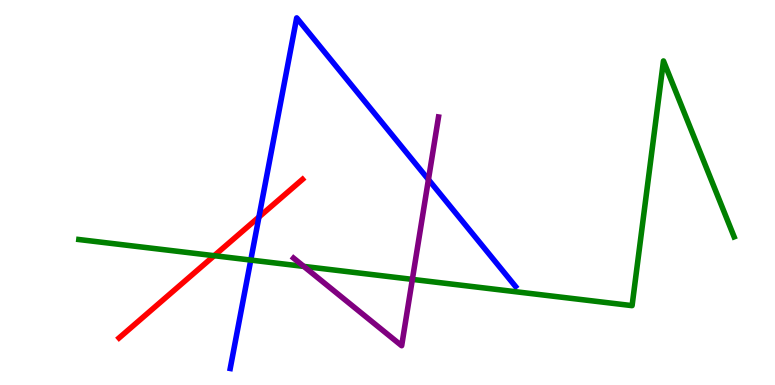[{'lines': ['blue', 'red'], 'intersections': [{'x': 3.34, 'y': 4.36}]}, {'lines': ['green', 'red'], 'intersections': [{'x': 2.76, 'y': 3.36}]}, {'lines': ['purple', 'red'], 'intersections': []}, {'lines': ['blue', 'green'], 'intersections': [{'x': 3.24, 'y': 3.25}]}, {'lines': ['blue', 'purple'], 'intersections': [{'x': 5.53, 'y': 5.34}]}, {'lines': ['green', 'purple'], 'intersections': [{'x': 3.92, 'y': 3.08}, {'x': 5.32, 'y': 2.74}]}]